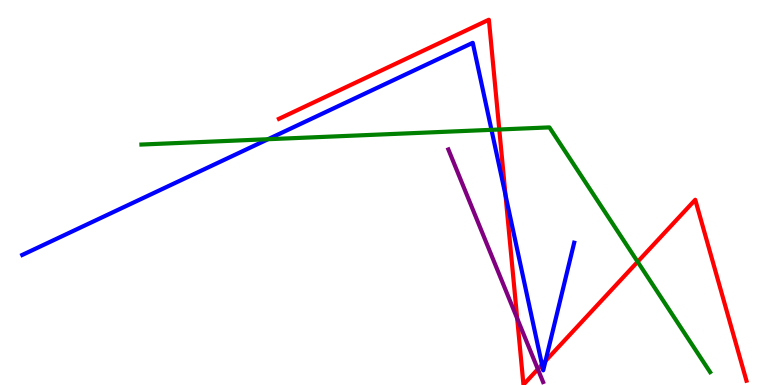[{'lines': ['blue', 'red'], 'intersections': [{'x': 6.52, 'y': 4.93}, {'x': 6.99, 'y': 0.527}, {'x': 7.04, 'y': 0.626}]}, {'lines': ['green', 'red'], 'intersections': [{'x': 6.44, 'y': 6.64}, {'x': 8.23, 'y': 3.2}]}, {'lines': ['purple', 'red'], 'intersections': [{'x': 6.67, 'y': 1.73}, {'x': 6.94, 'y': 0.411}]}, {'lines': ['blue', 'green'], 'intersections': [{'x': 3.46, 'y': 6.38}, {'x': 6.34, 'y': 6.63}]}, {'lines': ['blue', 'purple'], 'intersections': []}, {'lines': ['green', 'purple'], 'intersections': []}]